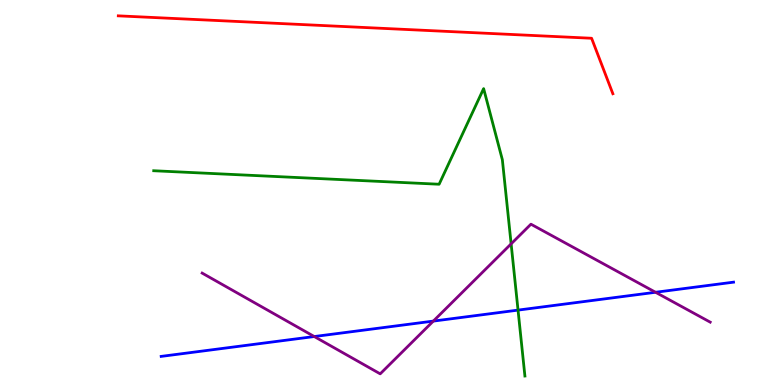[{'lines': ['blue', 'red'], 'intersections': []}, {'lines': ['green', 'red'], 'intersections': []}, {'lines': ['purple', 'red'], 'intersections': []}, {'lines': ['blue', 'green'], 'intersections': [{'x': 6.68, 'y': 1.95}]}, {'lines': ['blue', 'purple'], 'intersections': [{'x': 4.06, 'y': 1.26}, {'x': 5.59, 'y': 1.66}, {'x': 8.46, 'y': 2.41}]}, {'lines': ['green', 'purple'], 'intersections': [{'x': 6.6, 'y': 3.67}]}]